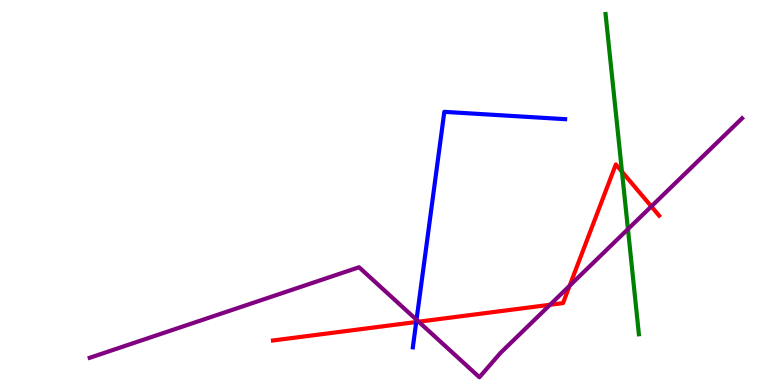[{'lines': ['blue', 'red'], 'intersections': [{'x': 5.37, 'y': 1.64}]}, {'lines': ['green', 'red'], 'intersections': [{'x': 8.03, 'y': 5.54}]}, {'lines': ['purple', 'red'], 'intersections': [{'x': 5.4, 'y': 1.64}, {'x': 7.1, 'y': 2.08}, {'x': 7.35, 'y': 2.58}, {'x': 8.4, 'y': 4.64}]}, {'lines': ['blue', 'green'], 'intersections': []}, {'lines': ['blue', 'purple'], 'intersections': [{'x': 5.37, 'y': 1.69}]}, {'lines': ['green', 'purple'], 'intersections': [{'x': 8.1, 'y': 4.05}]}]